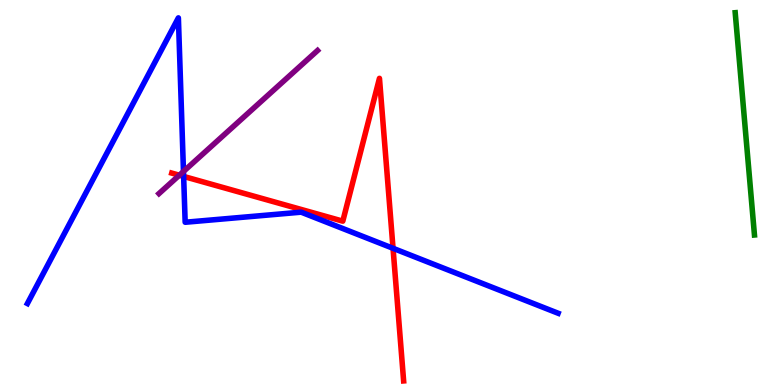[{'lines': ['blue', 'red'], 'intersections': [{'x': 2.37, 'y': 5.42}, {'x': 5.07, 'y': 3.55}]}, {'lines': ['green', 'red'], 'intersections': []}, {'lines': ['purple', 'red'], 'intersections': [{'x': 2.31, 'y': 5.45}]}, {'lines': ['blue', 'green'], 'intersections': []}, {'lines': ['blue', 'purple'], 'intersections': [{'x': 2.37, 'y': 5.55}]}, {'lines': ['green', 'purple'], 'intersections': []}]